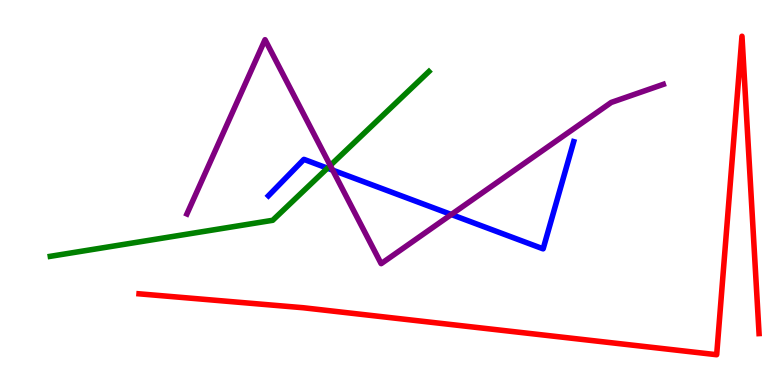[{'lines': ['blue', 'red'], 'intersections': []}, {'lines': ['green', 'red'], 'intersections': []}, {'lines': ['purple', 'red'], 'intersections': []}, {'lines': ['blue', 'green'], 'intersections': [{'x': 4.22, 'y': 5.63}]}, {'lines': ['blue', 'purple'], 'intersections': [{'x': 4.29, 'y': 5.58}, {'x': 5.82, 'y': 4.43}]}, {'lines': ['green', 'purple'], 'intersections': [{'x': 4.26, 'y': 5.7}]}]